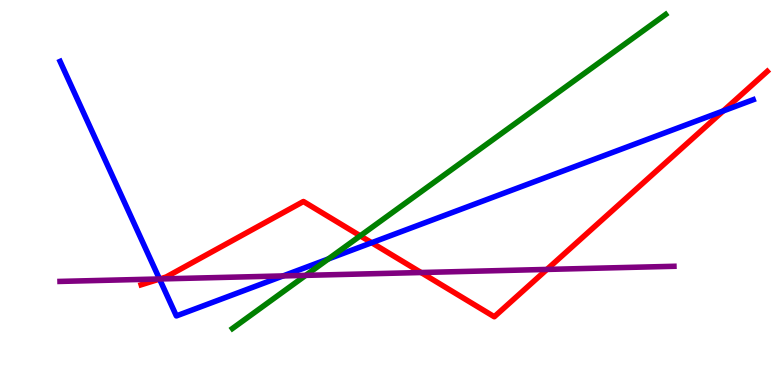[{'lines': ['blue', 'red'], 'intersections': [{'x': 2.06, 'y': 2.75}, {'x': 4.8, 'y': 3.7}, {'x': 9.33, 'y': 7.12}]}, {'lines': ['green', 'red'], 'intersections': [{'x': 4.65, 'y': 3.87}]}, {'lines': ['purple', 'red'], 'intersections': [{'x': 2.06, 'y': 2.75}, {'x': 5.43, 'y': 2.92}, {'x': 7.06, 'y': 3.0}]}, {'lines': ['blue', 'green'], 'intersections': [{'x': 4.24, 'y': 3.27}]}, {'lines': ['blue', 'purple'], 'intersections': [{'x': 2.06, 'y': 2.75}, {'x': 3.65, 'y': 2.83}]}, {'lines': ['green', 'purple'], 'intersections': [{'x': 3.94, 'y': 2.85}]}]